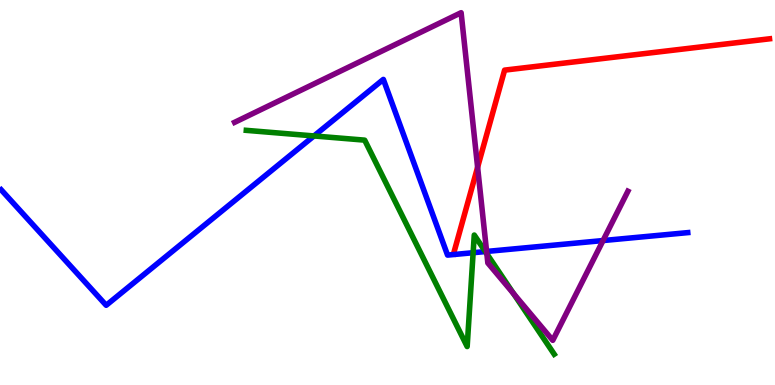[{'lines': ['blue', 'red'], 'intersections': []}, {'lines': ['green', 'red'], 'intersections': []}, {'lines': ['purple', 'red'], 'intersections': [{'x': 6.16, 'y': 5.66}]}, {'lines': ['blue', 'green'], 'intersections': [{'x': 4.05, 'y': 6.47}, {'x': 6.1, 'y': 3.44}, {'x': 6.26, 'y': 3.47}]}, {'lines': ['blue', 'purple'], 'intersections': [{'x': 6.28, 'y': 3.47}, {'x': 7.78, 'y': 3.75}]}, {'lines': ['green', 'purple'], 'intersections': [{'x': 6.28, 'y': 3.41}, {'x': 6.63, 'y': 2.37}]}]